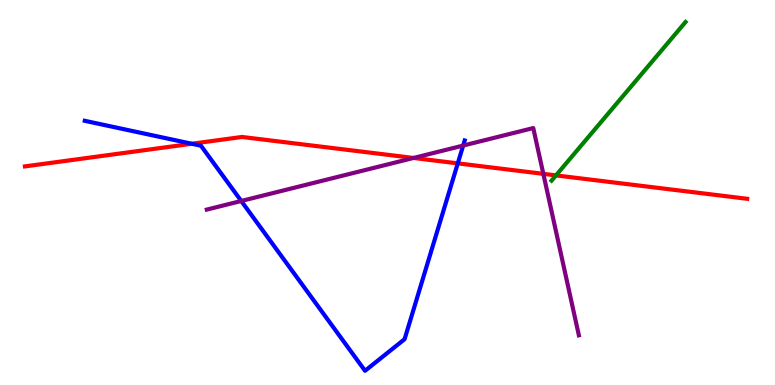[{'lines': ['blue', 'red'], 'intersections': [{'x': 2.47, 'y': 6.27}, {'x': 5.91, 'y': 5.76}]}, {'lines': ['green', 'red'], 'intersections': [{'x': 7.17, 'y': 5.44}]}, {'lines': ['purple', 'red'], 'intersections': [{'x': 5.34, 'y': 5.9}, {'x': 7.01, 'y': 5.48}]}, {'lines': ['blue', 'green'], 'intersections': []}, {'lines': ['blue', 'purple'], 'intersections': [{'x': 3.11, 'y': 4.78}, {'x': 5.98, 'y': 6.22}]}, {'lines': ['green', 'purple'], 'intersections': []}]